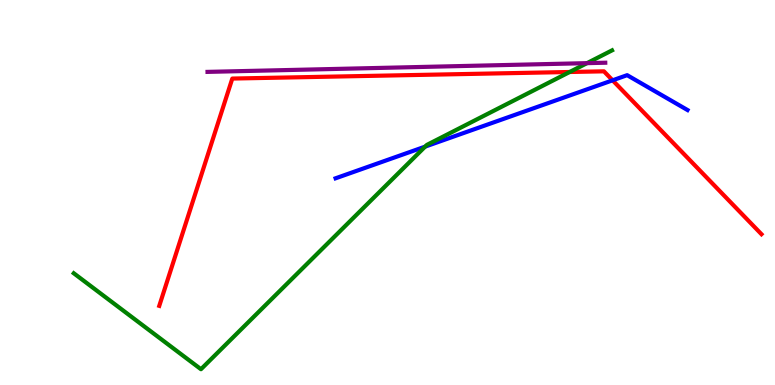[{'lines': ['blue', 'red'], 'intersections': [{'x': 7.9, 'y': 7.91}]}, {'lines': ['green', 'red'], 'intersections': [{'x': 7.35, 'y': 8.13}]}, {'lines': ['purple', 'red'], 'intersections': []}, {'lines': ['blue', 'green'], 'intersections': [{'x': 5.49, 'y': 6.19}]}, {'lines': ['blue', 'purple'], 'intersections': []}, {'lines': ['green', 'purple'], 'intersections': [{'x': 7.57, 'y': 8.36}]}]